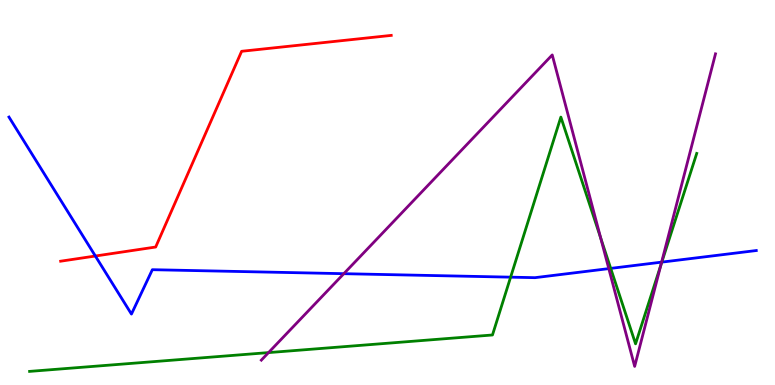[{'lines': ['blue', 'red'], 'intersections': [{'x': 1.23, 'y': 3.35}]}, {'lines': ['green', 'red'], 'intersections': []}, {'lines': ['purple', 'red'], 'intersections': []}, {'lines': ['blue', 'green'], 'intersections': [{'x': 6.59, 'y': 2.8}, {'x': 7.88, 'y': 3.03}, {'x': 8.54, 'y': 3.19}]}, {'lines': ['blue', 'purple'], 'intersections': [{'x': 4.44, 'y': 2.89}, {'x': 7.86, 'y': 3.02}, {'x': 8.54, 'y': 3.19}]}, {'lines': ['green', 'purple'], 'intersections': [{'x': 3.46, 'y': 0.842}, {'x': 7.75, 'y': 3.82}, {'x': 8.53, 'y': 3.12}]}]